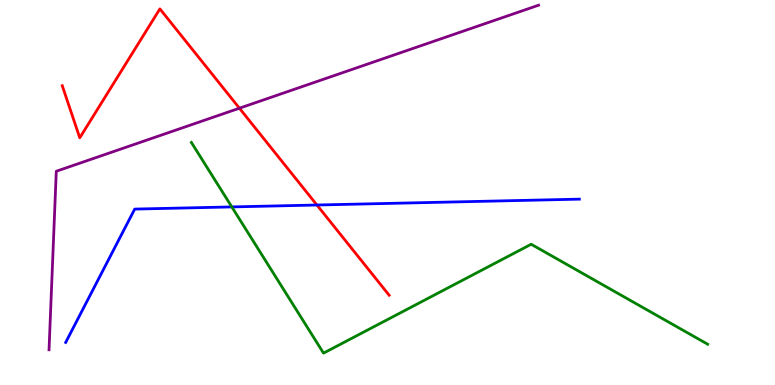[{'lines': ['blue', 'red'], 'intersections': [{'x': 4.09, 'y': 4.67}]}, {'lines': ['green', 'red'], 'intersections': []}, {'lines': ['purple', 'red'], 'intersections': [{'x': 3.09, 'y': 7.19}]}, {'lines': ['blue', 'green'], 'intersections': [{'x': 2.99, 'y': 4.63}]}, {'lines': ['blue', 'purple'], 'intersections': []}, {'lines': ['green', 'purple'], 'intersections': []}]